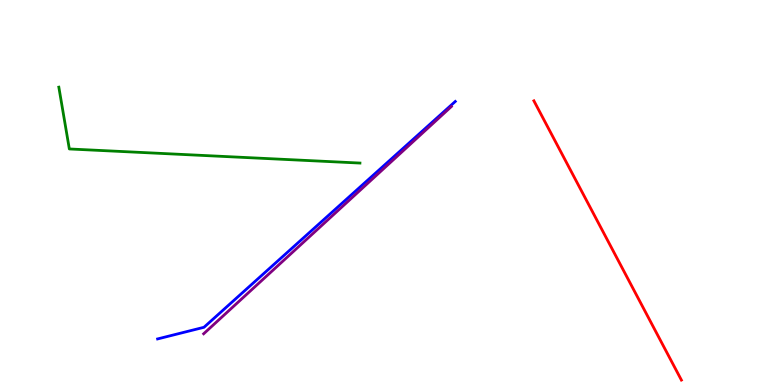[{'lines': ['blue', 'red'], 'intersections': []}, {'lines': ['green', 'red'], 'intersections': []}, {'lines': ['purple', 'red'], 'intersections': []}, {'lines': ['blue', 'green'], 'intersections': []}, {'lines': ['blue', 'purple'], 'intersections': []}, {'lines': ['green', 'purple'], 'intersections': []}]